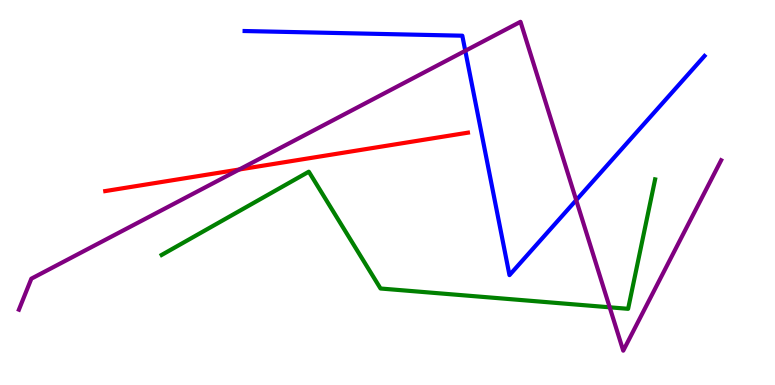[{'lines': ['blue', 'red'], 'intersections': []}, {'lines': ['green', 'red'], 'intersections': []}, {'lines': ['purple', 'red'], 'intersections': [{'x': 3.09, 'y': 5.6}]}, {'lines': ['blue', 'green'], 'intersections': []}, {'lines': ['blue', 'purple'], 'intersections': [{'x': 6.0, 'y': 8.68}, {'x': 7.43, 'y': 4.8}]}, {'lines': ['green', 'purple'], 'intersections': [{'x': 7.87, 'y': 2.02}]}]